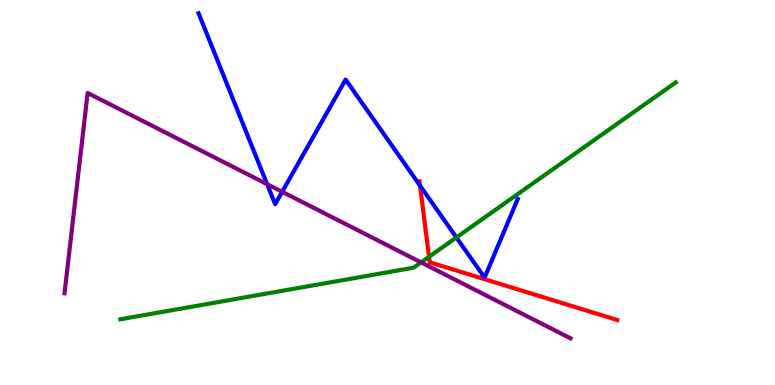[{'lines': ['blue', 'red'], 'intersections': [{'x': 5.42, 'y': 5.18}]}, {'lines': ['green', 'red'], 'intersections': [{'x': 5.54, 'y': 3.33}]}, {'lines': ['purple', 'red'], 'intersections': []}, {'lines': ['blue', 'green'], 'intersections': [{'x': 5.89, 'y': 3.83}]}, {'lines': ['blue', 'purple'], 'intersections': [{'x': 3.45, 'y': 5.22}, {'x': 3.64, 'y': 5.02}]}, {'lines': ['green', 'purple'], 'intersections': [{'x': 5.43, 'y': 3.18}]}]